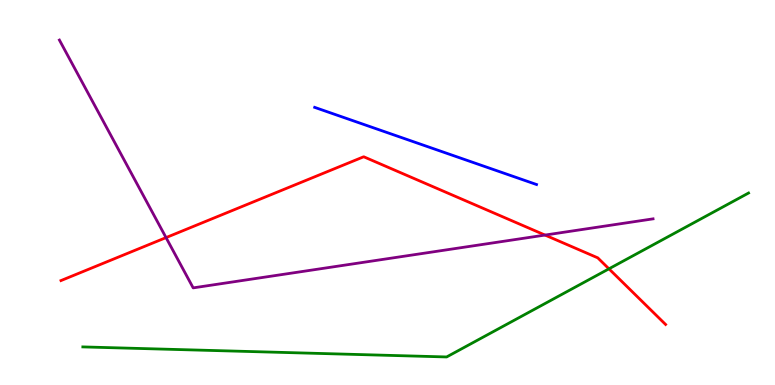[{'lines': ['blue', 'red'], 'intersections': []}, {'lines': ['green', 'red'], 'intersections': [{'x': 7.86, 'y': 3.02}]}, {'lines': ['purple', 'red'], 'intersections': [{'x': 2.14, 'y': 3.83}, {'x': 7.03, 'y': 3.89}]}, {'lines': ['blue', 'green'], 'intersections': []}, {'lines': ['blue', 'purple'], 'intersections': []}, {'lines': ['green', 'purple'], 'intersections': []}]